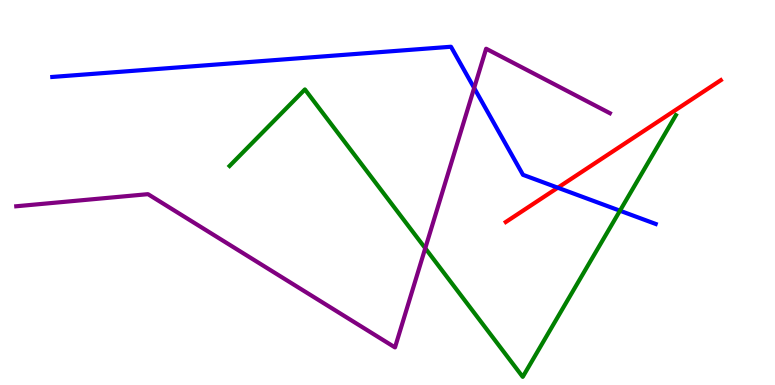[{'lines': ['blue', 'red'], 'intersections': [{'x': 7.2, 'y': 5.12}]}, {'lines': ['green', 'red'], 'intersections': []}, {'lines': ['purple', 'red'], 'intersections': []}, {'lines': ['blue', 'green'], 'intersections': [{'x': 8.0, 'y': 4.53}]}, {'lines': ['blue', 'purple'], 'intersections': [{'x': 6.12, 'y': 7.71}]}, {'lines': ['green', 'purple'], 'intersections': [{'x': 5.49, 'y': 3.55}]}]